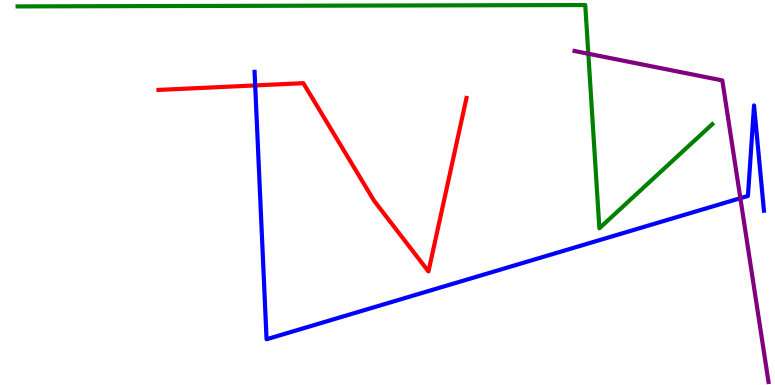[{'lines': ['blue', 'red'], 'intersections': [{'x': 3.29, 'y': 7.78}]}, {'lines': ['green', 'red'], 'intersections': []}, {'lines': ['purple', 'red'], 'intersections': []}, {'lines': ['blue', 'green'], 'intersections': []}, {'lines': ['blue', 'purple'], 'intersections': [{'x': 9.55, 'y': 4.85}]}, {'lines': ['green', 'purple'], 'intersections': [{'x': 7.59, 'y': 8.6}]}]